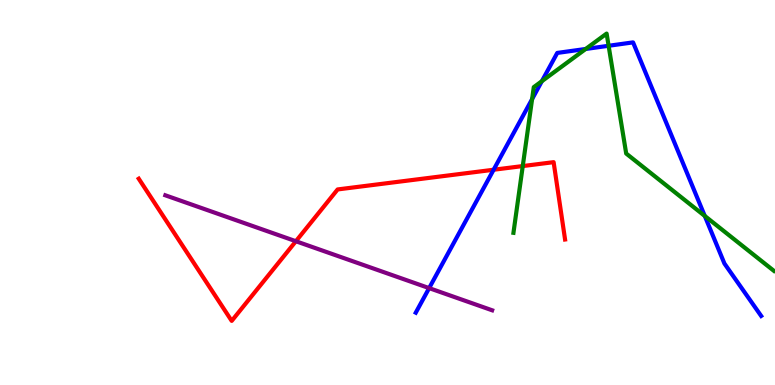[{'lines': ['blue', 'red'], 'intersections': [{'x': 6.37, 'y': 5.59}]}, {'lines': ['green', 'red'], 'intersections': [{'x': 6.75, 'y': 5.69}]}, {'lines': ['purple', 'red'], 'intersections': [{'x': 3.82, 'y': 3.73}]}, {'lines': ['blue', 'green'], 'intersections': [{'x': 6.87, 'y': 7.43}, {'x': 6.99, 'y': 7.89}, {'x': 7.56, 'y': 8.73}, {'x': 7.85, 'y': 8.81}, {'x': 9.09, 'y': 4.39}]}, {'lines': ['blue', 'purple'], 'intersections': [{'x': 5.54, 'y': 2.52}]}, {'lines': ['green', 'purple'], 'intersections': []}]